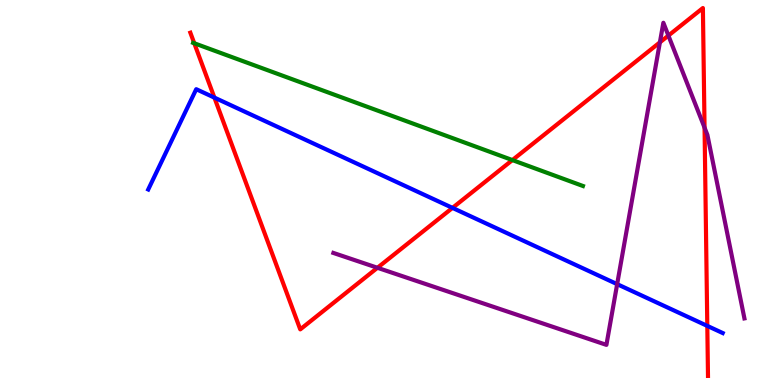[{'lines': ['blue', 'red'], 'intersections': [{'x': 2.77, 'y': 7.46}, {'x': 5.84, 'y': 4.6}, {'x': 9.13, 'y': 1.54}]}, {'lines': ['green', 'red'], 'intersections': [{'x': 2.51, 'y': 8.88}, {'x': 6.61, 'y': 5.84}]}, {'lines': ['purple', 'red'], 'intersections': [{'x': 4.87, 'y': 3.04}, {'x': 8.51, 'y': 8.9}, {'x': 8.62, 'y': 9.08}, {'x': 9.09, 'y': 6.68}]}, {'lines': ['blue', 'green'], 'intersections': []}, {'lines': ['blue', 'purple'], 'intersections': [{'x': 7.96, 'y': 2.62}]}, {'lines': ['green', 'purple'], 'intersections': []}]